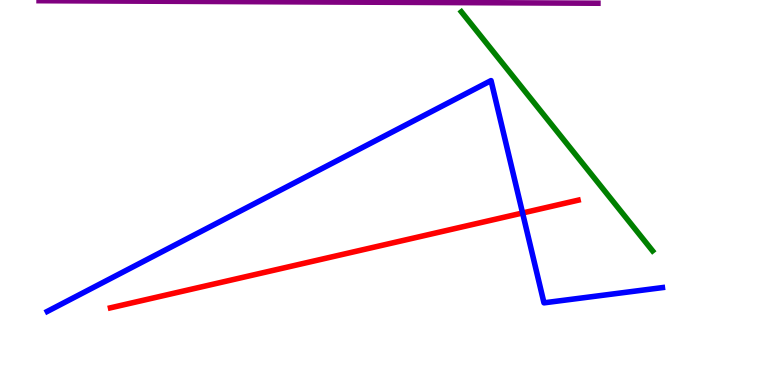[{'lines': ['blue', 'red'], 'intersections': [{'x': 6.74, 'y': 4.47}]}, {'lines': ['green', 'red'], 'intersections': []}, {'lines': ['purple', 'red'], 'intersections': []}, {'lines': ['blue', 'green'], 'intersections': []}, {'lines': ['blue', 'purple'], 'intersections': []}, {'lines': ['green', 'purple'], 'intersections': []}]